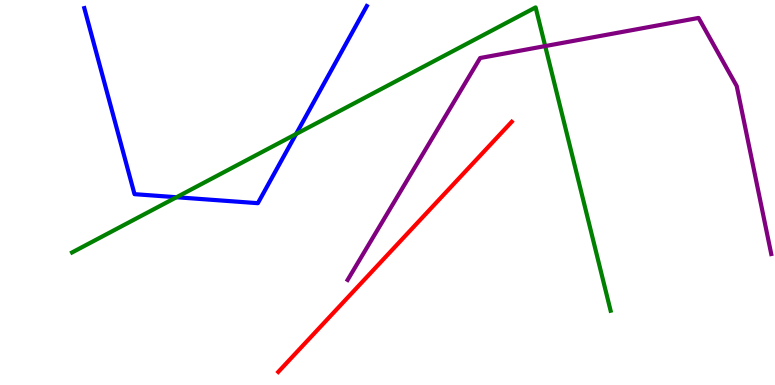[{'lines': ['blue', 'red'], 'intersections': []}, {'lines': ['green', 'red'], 'intersections': []}, {'lines': ['purple', 'red'], 'intersections': []}, {'lines': ['blue', 'green'], 'intersections': [{'x': 2.28, 'y': 4.88}, {'x': 3.82, 'y': 6.52}]}, {'lines': ['blue', 'purple'], 'intersections': []}, {'lines': ['green', 'purple'], 'intersections': [{'x': 7.03, 'y': 8.8}]}]